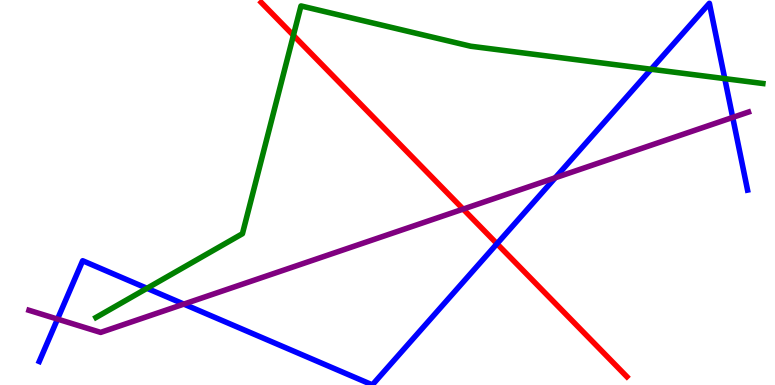[{'lines': ['blue', 'red'], 'intersections': [{'x': 6.41, 'y': 3.67}]}, {'lines': ['green', 'red'], 'intersections': [{'x': 3.79, 'y': 9.08}]}, {'lines': ['purple', 'red'], 'intersections': [{'x': 5.98, 'y': 4.57}]}, {'lines': ['blue', 'green'], 'intersections': [{'x': 1.9, 'y': 2.51}, {'x': 8.4, 'y': 8.2}, {'x': 9.35, 'y': 7.96}]}, {'lines': ['blue', 'purple'], 'intersections': [{'x': 0.742, 'y': 1.71}, {'x': 2.37, 'y': 2.1}, {'x': 7.16, 'y': 5.38}, {'x': 9.45, 'y': 6.95}]}, {'lines': ['green', 'purple'], 'intersections': []}]